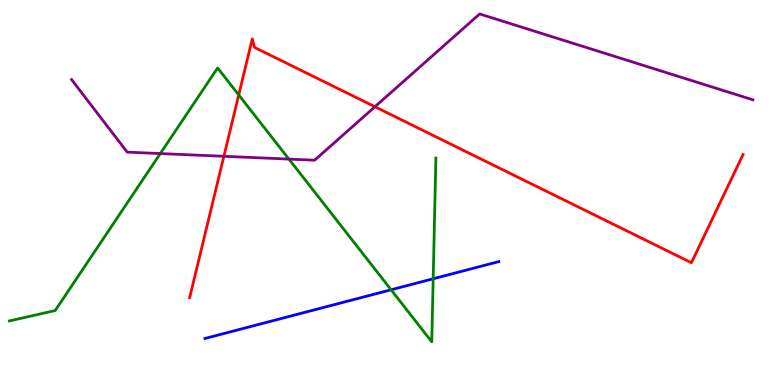[{'lines': ['blue', 'red'], 'intersections': []}, {'lines': ['green', 'red'], 'intersections': [{'x': 3.08, 'y': 7.53}]}, {'lines': ['purple', 'red'], 'intersections': [{'x': 2.89, 'y': 5.94}, {'x': 4.84, 'y': 7.23}]}, {'lines': ['blue', 'green'], 'intersections': [{'x': 5.05, 'y': 2.47}, {'x': 5.59, 'y': 2.76}]}, {'lines': ['blue', 'purple'], 'intersections': []}, {'lines': ['green', 'purple'], 'intersections': [{'x': 2.07, 'y': 6.01}, {'x': 3.73, 'y': 5.87}]}]